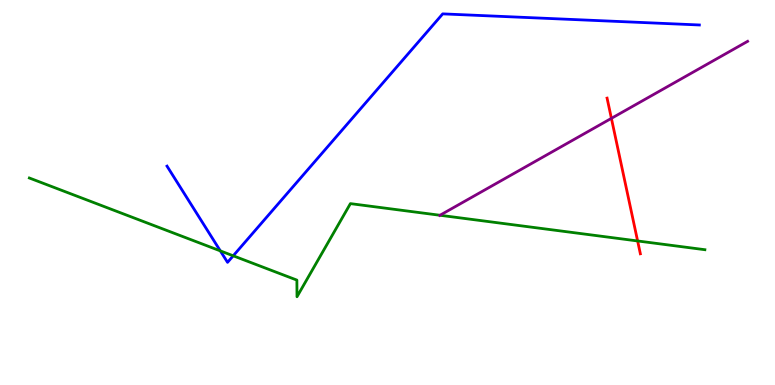[{'lines': ['blue', 'red'], 'intersections': []}, {'lines': ['green', 'red'], 'intersections': [{'x': 8.23, 'y': 3.74}]}, {'lines': ['purple', 'red'], 'intersections': [{'x': 7.89, 'y': 6.93}]}, {'lines': ['blue', 'green'], 'intersections': [{'x': 2.84, 'y': 3.48}, {'x': 3.01, 'y': 3.36}]}, {'lines': ['blue', 'purple'], 'intersections': []}, {'lines': ['green', 'purple'], 'intersections': [{'x': 5.68, 'y': 4.41}]}]